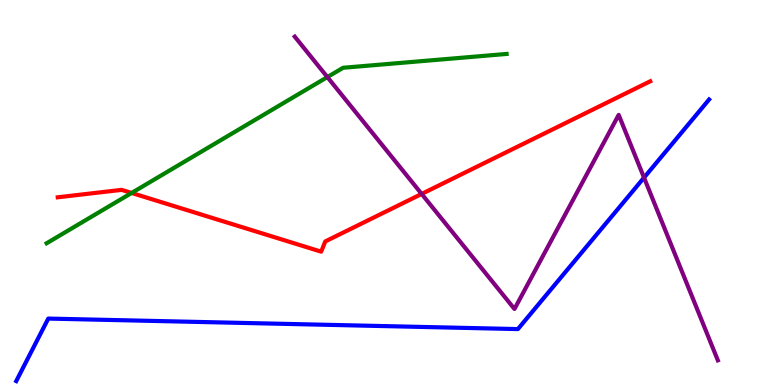[{'lines': ['blue', 'red'], 'intersections': []}, {'lines': ['green', 'red'], 'intersections': [{'x': 1.7, 'y': 4.99}]}, {'lines': ['purple', 'red'], 'intersections': [{'x': 5.44, 'y': 4.96}]}, {'lines': ['blue', 'green'], 'intersections': []}, {'lines': ['blue', 'purple'], 'intersections': [{'x': 8.31, 'y': 5.39}]}, {'lines': ['green', 'purple'], 'intersections': [{'x': 4.22, 'y': 8.0}]}]